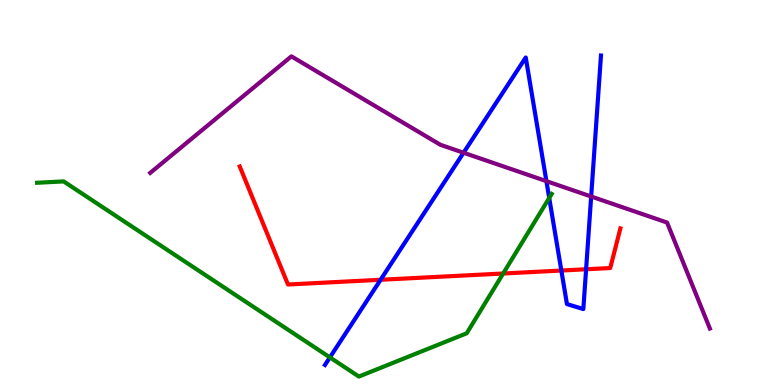[{'lines': ['blue', 'red'], 'intersections': [{'x': 4.91, 'y': 2.73}, {'x': 7.24, 'y': 2.97}, {'x': 7.56, 'y': 3.01}]}, {'lines': ['green', 'red'], 'intersections': [{'x': 6.49, 'y': 2.9}]}, {'lines': ['purple', 'red'], 'intersections': []}, {'lines': ['blue', 'green'], 'intersections': [{'x': 4.26, 'y': 0.717}, {'x': 7.09, 'y': 4.86}]}, {'lines': ['blue', 'purple'], 'intersections': [{'x': 5.98, 'y': 6.03}, {'x': 7.05, 'y': 5.29}, {'x': 7.63, 'y': 4.9}]}, {'lines': ['green', 'purple'], 'intersections': []}]